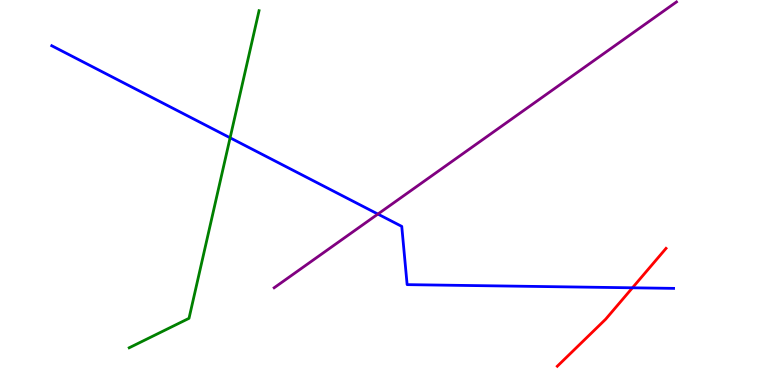[{'lines': ['blue', 'red'], 'intersections': [{'x': 8.16, 'y': 2.52}]}, {'lines': ['green', 'red'], 'intersections': []}, {'lines': ['purple', 'red'], 'intersections': []}, {'lines': ['blue', 'green'], 'intersections': [{'x': 2.97, 'y': 6.42}]}, {'lines': ['blue', 'purple'], 'intersections': [{'x': 4.88, 'y': 4.44}]}, {'lines': ['green', 'purple'], 'intersections': []}]